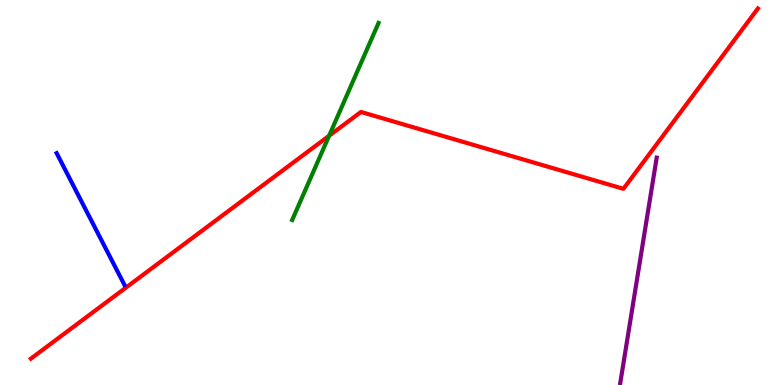[{'lines': ['blue', 'red'], 'intersections': []}, {'lines': ['green', 'red'], 'intersections': [{'x': 4.25, 'y': 6.47}]}, {'lines': ['purple', 'red'], 'intersections': []}, {'lines': ['blue', 'green'], 'intersections': []}, {'lines': ['blue', 'purple'], 'intersections': []}, {'lines': ['green', 'purple'], 'intersections': []}]